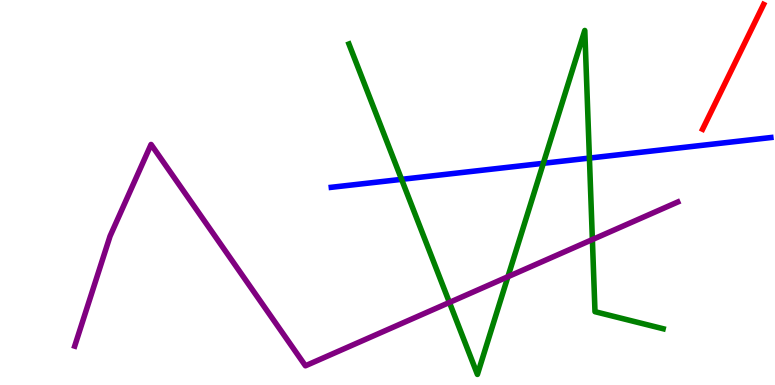[{'lines': ['blue', 'red'], 'intersections': []}, {'lines': ['green', 'red'], 'intersections': []}, {'lines': ['purple', 'red'], 'intersections': []}, {'lines': ['blue', 'green'], 'intersections': [{'x': 5.18, 'y': 5.34}, {'x': 7.01, 'y': 5.76}, {'x': 7.61, 'y': 5.89}]}, {'lines': ['blue', 'purple'], 'intersections': []}, {'lines': ['green', 'purple'], 'intersections': [{'x': 5.8, 'y': 2.14}, {'x': 6.55, 'y': 2.81}, {'x': 7.64, 'y': 3.78}]}]